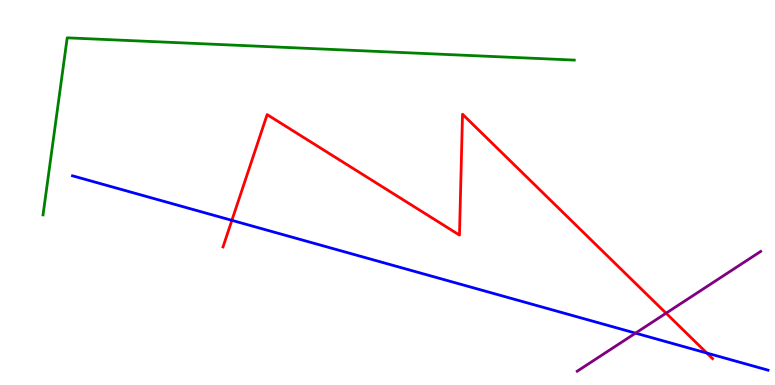[{'lines': ['blue', 'red'], 'intersections': [{'x': 2.99, 'y': 4.28}, {'x': 9.12, 'y': 0.83}]}, {'lines': ['green', 'red'], 'intersections': []}, {'lines': ['purple', 'red'], 'intersections': [{'x': 8.59, 'y': 1.86}]}, {'lines': ['blue', 'green'], 'intersections': []}, {'lines': ['blue', 'purple'], 'intersections': [{'x': 8.2, 'y': 1.35}]}, {'lines': ['green', 'purple'], 'intersections': []}]